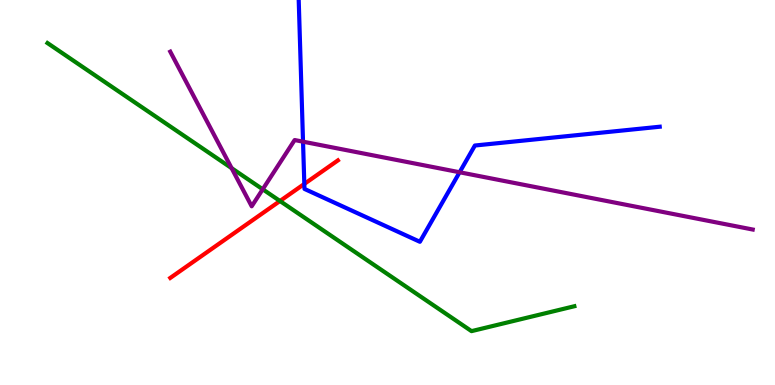[{'lines': ['blue', 'red'], 'intersections': [{'x': 3.93, 'y': 5.22}]}, {'lines': ['green', 'red'], 'intersections': [{'x': 3.61, 'y': 4.78}]}, {'lines': ['purple', 'red'], 'intersections': []}, {'lines': ['blue', 'green'], 'intersections': []}, {'lines': ['blue', 'purple'], 'intersections': [{'x': 3.91, 'y': 6.32}, {'x': 5.93, 'y': 5.53}]}, {'lines': ['green', 'purple'], 'intersections': [{'x': 2.99, 'y': 5.63}, {'x': 3.39, 'y': 5.08}]}]